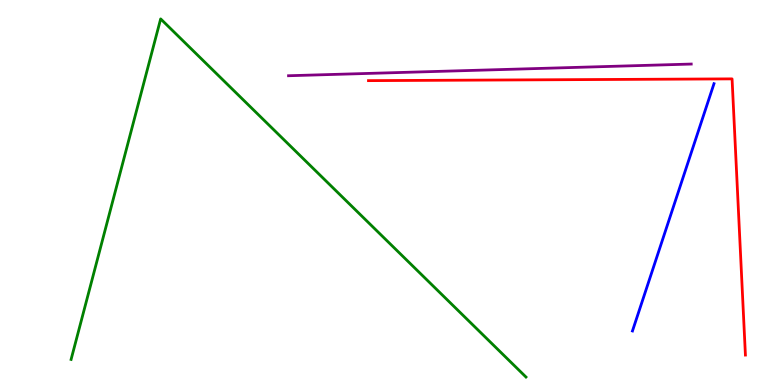[{'lines': ['blue', 'red'], 'intersections': []}, {'lines': ['green', 'red'], 'intersections': []}, {'lines': ['purple', 'red'], 'intersections': []}, {'lines': ['blue', 'green'], 'intersections': []}, {'lines': ['blue', 'purple'], 'intersections': []}, {'lines': ['green', 'purple'], 'intersections': []}]